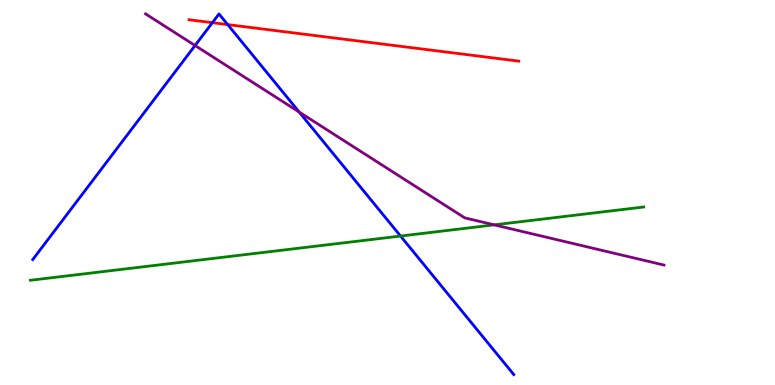[{'lines': ['blue', 'red'], 'intersections': [{'x': 2.74, 'y': 9.41}, {'x': 2.94, 'y': 9.36}]}, {'lines': ['green', 'red'], 'intersections': []}, {'lines': ['purple', 'red'], 'intersections': []}, {'lines': ['blue', 'green'], 'intersections': [{'x': 5.17, 'y': 3.87}]}, {'lines': ['blue', 'purple'], 'intersections': [{'x': 2.52, 'y': 8.82}, {'x': 3.86, 'y': 7.09}]}, {'lines': ['green', 'purple'], 'intersections': [{'x': 6.38, 'y': 4.16}]}]